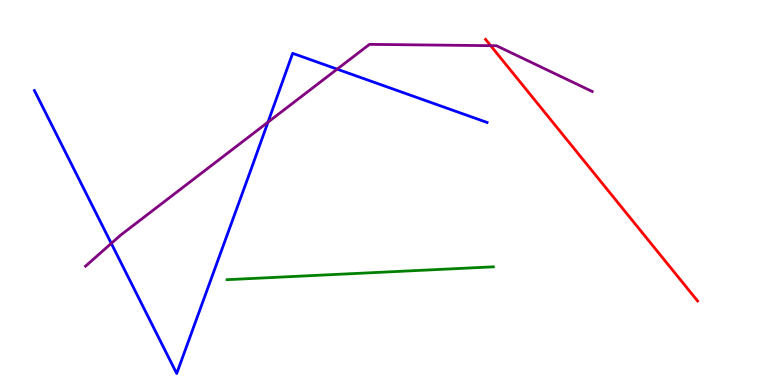[{'lines': ['blue', 'red'], 'intersections': []}, {'lines': ['green', 'red'], 'intersections': []}, {'lines': ['purple', 'red'], 'intersections': [{'x': 6.33, 'y': 8.81}]}, {'lines': ['blue', 'green'], 'intersections': []}, {'lines': ['blue', 'purple'], 'intersections': [{'x': 1.44, 'y': 3.68}, {'x': 3.46, 'y': 6.83}, {'x': 4.35, 'y': 8.2}]}, {'lines': ['green', 'purple'], 'intersections': []}]